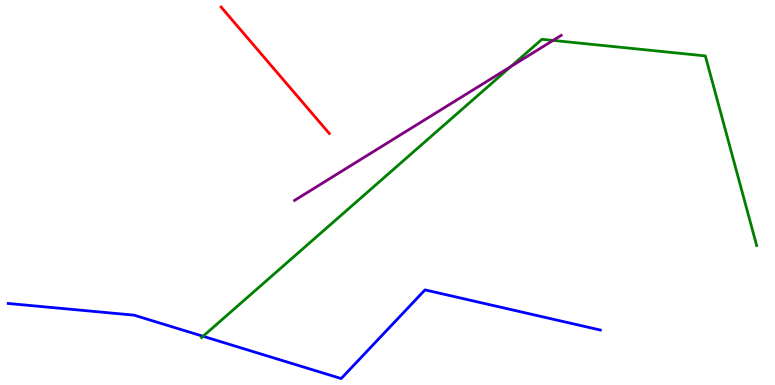[{'lines': ['blue', 'red'], 'intersections': []}, {'lines': ['green', 'red'], 'intersections': []}, {'lines': ['purple', 'red'], 'intersections': []}, {'lines': ['blue', 'green'], 'intersections': [{'x': 2.62, 'y': 1.27}]}, {'lines': ['blue', 'purple'], 'intersections': []}, {'lines': ['green', 'purple'], 'intersections': [{'x': 6.59, 'y': 8.27}, {'x': 7.14, 'y': 8.95}]}]